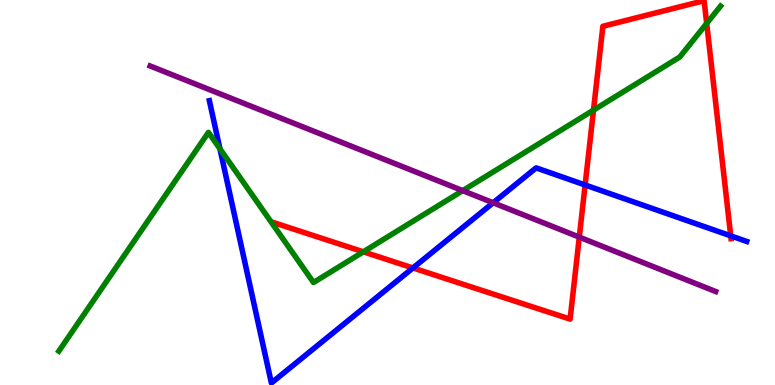[{'lines': ['blue', 'red'], 'intersections': [{'x': 5.33, 'y': 3.04}, {'x': 7.55, 'y': 5.2}, {'x': 9.43, 'y': 3.87}]}, {'lines': ['green', 'red'], 'intersections': [{'x': 4.69, 'y': 3.46}, {'x': 7.66, 'y': 7.14}, {'x': 9.12, 'y': 9.39}]}, {'lines': ['purple', 'red'], 'intersections': [{'x': 7.47, 'y': 3.84}]}, {'lines': ['blue', 'green'], 'intersections': [{'x': 2.84, 'y': 6.13}]}, {'lines': ['blue', 'purple'], 'intersections': [{'x': 6.36, 'y': 4.73}]}, {'lines': ['green', 'purple'], 'intersections': [{'x': 5.97, 'y': 5.05}]}]